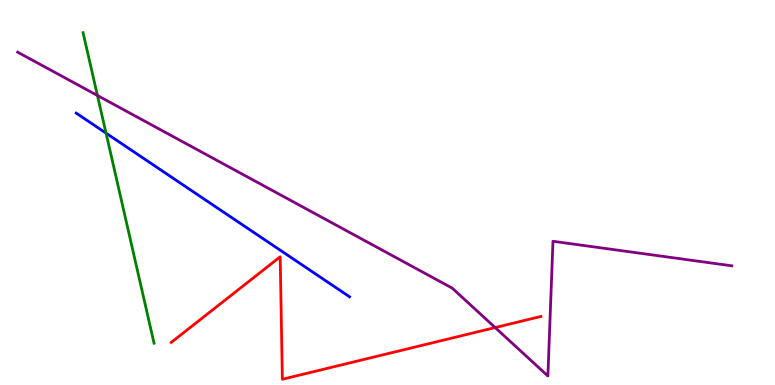[{'lines': ['blue', 'red'], 'intersections': []}, {'lines': ['green', 'red'], 'intersections': []}, {'lines': ['purple', 'red'], 'intersections': [{'x': 6.39, 'y': 1.49}]}, {'lines': ['blue', 'green'], 'intersections': [{'x': 1.37, 'y': 6.54}]}, {'lines': ['blue', 'purple'], 'intersections': []}, {'lines': ['green', 'purple'], 'intersections': [{'x': 1.26, 'y': 7.52}]}]